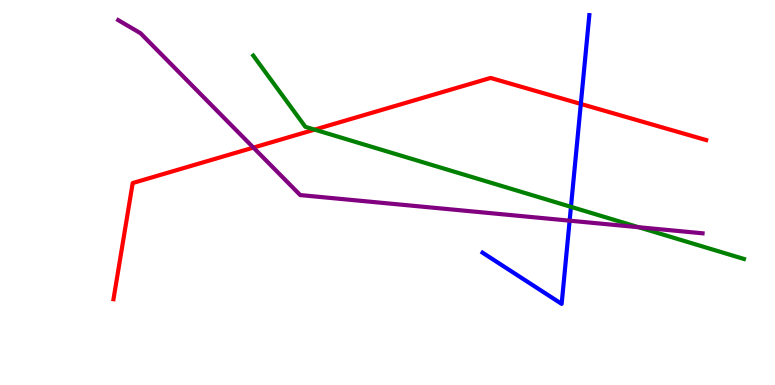[{'lines': ['blue', 'red'], 'intersections': [{'x': 7.49, 'y': 7.3}]}, {'lines': ['green', 'red'], 'intersections': [{'x': 4.06, 'y': 6.63}]}, {'lines': ['purple', 'red'], 'intersections': [{'x': 3.27, 'y': 6.17}]}, {'lines': ['blue', 'green'], 'intersections': [{'x': 7.37, 'y': 4.63}]}, {'lines': ['blue', 'purple'], 'intersections': [{'x': 7.35, 'y': 4.27}]}, {'lines': ['green', 'purple'], 'intersections': [{'x': 8.24, 'y': 4.1}]}]